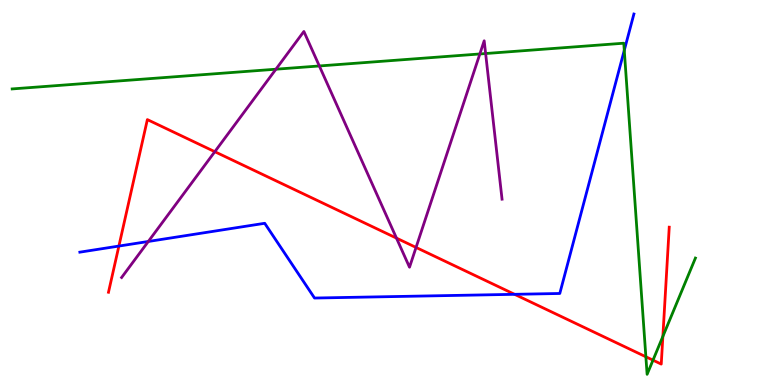[{'lines': ['blue', 'red'], 'intersections': [{'x': 1.53, 'y': 3.61}, {'x': 6.64, 'y': 2.36}]}, {'lines': ['green', 'red'], 'intersections': [{'x': 8.33, 'y': 0.733}, {'x': 8.43, 'y': 0.645}, {'x': 8.55, 'y': 1.26}]}, {'lines': ['purple', 'red'], 'intersections': [{'x': 2.77, 'y': 6.06}, {'x': 5.12, 'y': 3.81}, {'x': 5.37, 'y': 3.57}]}, {'lines': ['blue', 'green'], 'intersections': [{'x': 8.06, 'y': 8.69}]}, {'lines': ['blue', 'purple'], 'intersections': [{'x': 1.91, 'y': 3.73}]}, {'lines': ['green', 'purple'], 'intersections': [{'x': 3.56, 'y': 8.2}, {'x': 4.12, 'y': 8.29}, {'x': 6.19, 'y': 8.6}, {'x': 6.27, 'y': 8.61}]}]